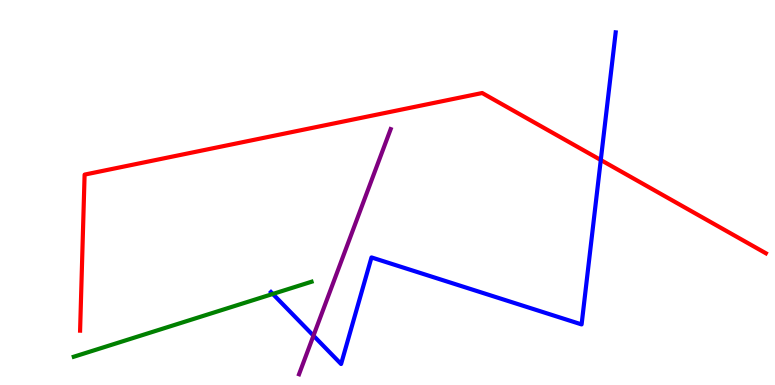[{'lines': ['blue', 'red'], 'intersections': [{'x': 7.75, 'y': 5.84}]}, {'lines': ['green', 'red'], 'intersections': []}, {'lines': ['purple', 'red'], 'intersections': []}, {'lines': ['blue', 'green'], 'intersections': [{'x': 3.52, 'y': 2.36}]}, {'lines': ['blue', 'purple'], 'intersections': [{'x': 4.04, 'y': 1.28}]}, {'lines': ['green', 'purple'], 'intersections': []}]